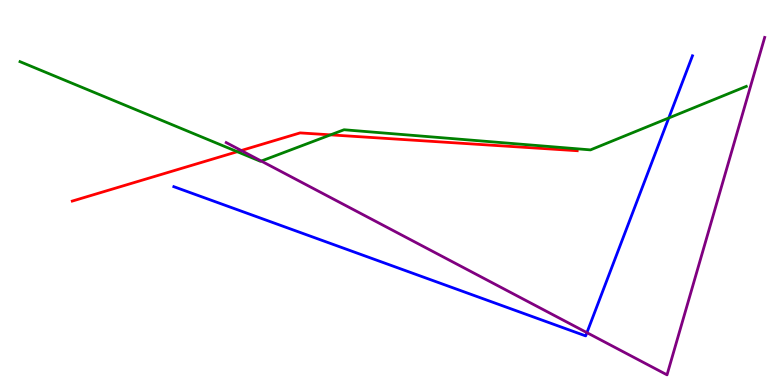[{'lines': ['blue', 'red'], 'intersections': []}, {'lines': ['green', 'red'], 'intersections': [{'x': 3.06, 'y': 6.06}, {'x': 4.27, 'y': 6.5}]}, {'lines': ['purple', 'red'], 'intersections': [{'x': 3.11, 'y': 6.09}]}, {'lines': ['blue', 'green'], 'intersections': [{'x': 8.63, 'y': 6.94}]}, {'lines': ['blue', 'purple'], 'intersections': [{'x': 7.57, 'y': 1.36}]}, {'lines': ['green', 'purple'], 'intersections': [{'x': 3.37, 'y': 5.82}]}]